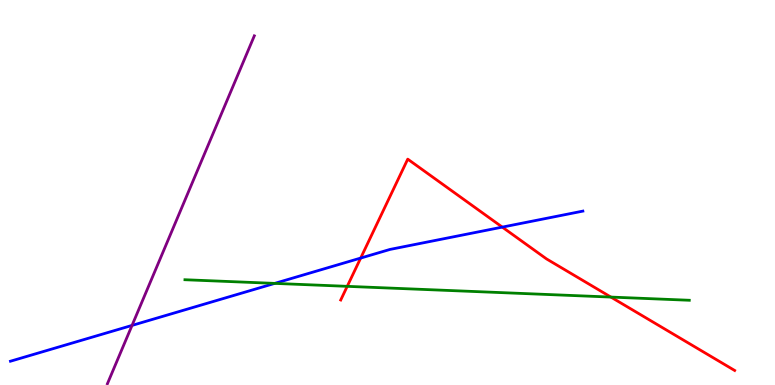[{'lines': ['blue', 'red'], 'intersections': [{'x': 4.65, 'y': 3.3}, {'x': 6.48, 'y': 4.1}]}, {'lines': ['green', 'red'], 'intersections': [{'x': 4.48, 'y': 2.56}, {'x': 7.88, 'y': 2.28}]}, {'lines': ['purple', 'red'], 'intersections': []}, {'lines': ['blue', 'green'], 'intersections': [{'x': 3.54, 'y': 2.64}]}, {'lines': ['blue', 'purple'], 'intersections': [{'x': 1.7, 'y': 1.55}]}, {'lines': ['green', 'purple'], 'intersections': []}]